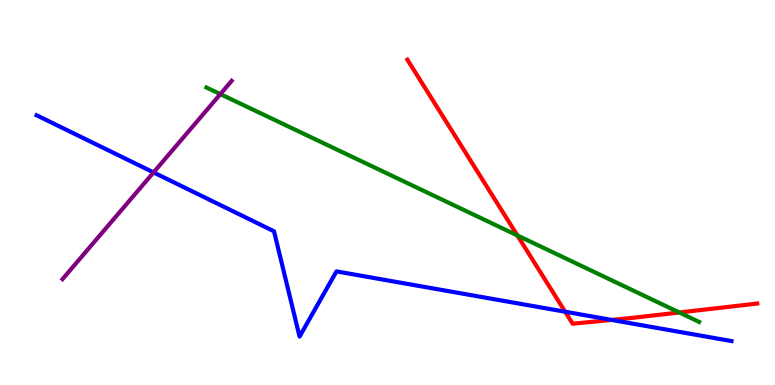[{'lines': ['blue', 'red'], 'intersections': [{'x': 7.29, 'y': 1.9}, {'x': 7.89, 'y': 1.69}]}, {'lines': ['green', 'red'], 'intersections': [{'x': 6.68, 'y': 3.88}, {'x': 8.77, 'y': 1.88}]}, {'lines': ['purple', 'red'], 'intersections': []}, {'lines': ['blue', 'green'], 'intersections': []}, {'lines': ['blue', 'purple'], 'intersections': [{'x': 1.98, 'y': 5.52}]}, {'lines': ['green', 'purple'], 'intersections': [{'x': 2.84, 'y': 7.56}]}]